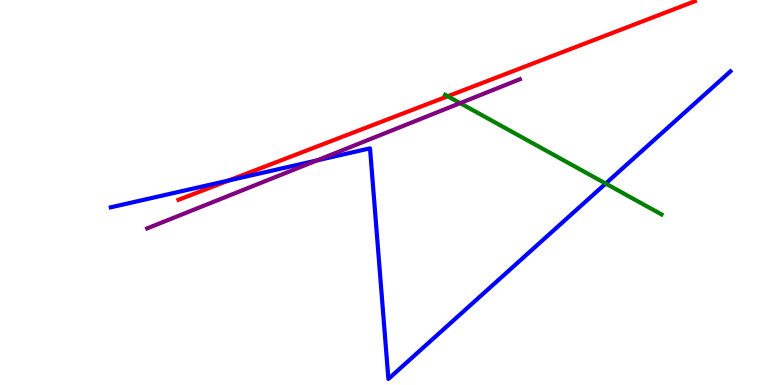[{'lines': ['blue', 'red'], 'intersections': [{'x': 2.95, 'y': 5.31}]}, {'lines': ['green', 'red'], 'intersections': [{'x': 5.78, 'y': 7.5}]}, {'lines': ['purple', 'red'], 'intersections': []}, {'lines': ['blue', 'green'], 'intersections': [{'x': 7.82, 'y': 5.23}]}, {'lines': ['blue', 'purple'], 'intersections': [{'x': 4.09, 'y': 5.83}]}, {'lines': ['green', 'purple'], 'intersections': [{'x': 5.94, 'y': 7.32}]}]